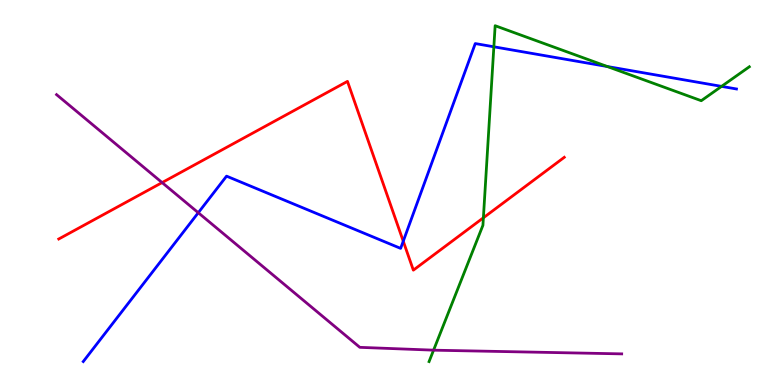[{'lines': ['blue', 'red'], 'intersections': [{'x': 5.2, 'y': 3.73}]}, {'lines': ['green', 'red'], 'intersections': [{'x': 6.24, 'y': 4.34}]}, {'lines': ['purple', 'red'], 'intersections': [{'x': 2.09, 'y': 5.26}]}, {'lines': ['blue', 'green'], 'intersections': [{'x': 6.37, 'y': 8.78}, {'x': 7.84, 'y': 8.27}, {'x': 9.31, 'y': 7.76}]}, {'lines': ['blue', 'purple'], 'intersections': [{'x': 2.56, 'y': 4.47}]}, {'lines': ['green', 'purple'], 'intersections': [{'x': 5.59, 'y': 0.905}]}]